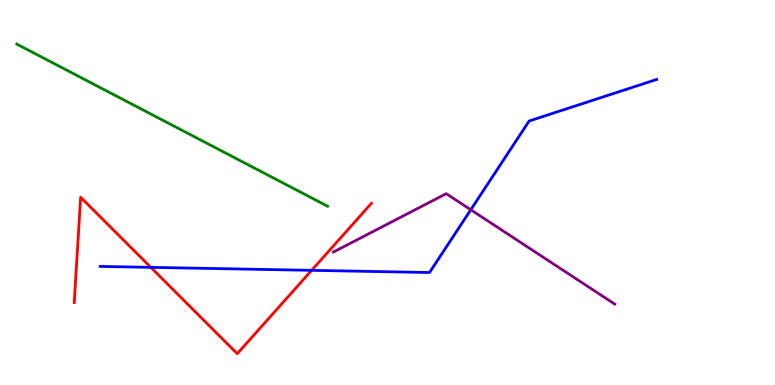[{'lines': ['blue', 'red'], 'intersections': [{'x': 1.95, 'y': 3.06}, {'x': 4.02, 'y': 2.98}]}, {'lines': ['green', 'red'], 'intersections': []}, {'lines': ['purple', 'red'], 'intersections': []}, {'lines': ['blue', 'green'], 'intersections': []}, {'lines': ['blue', 'purple'], 'intersections': [{'x': 6.07, 'y': 4.55}]}, {'lines': ['green', 'purple'], 'intersections': []}]